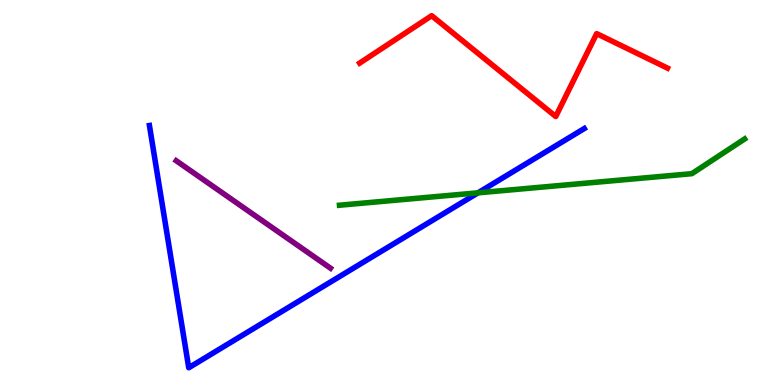[{'lines': ['blue', 'red'], 'intersections': []}, {'lines': ['green', 'red'], 'intersections': []}, {'lines': ['purple', 'red'], 'intersections': []}, {'lines': ['blue', 'green'], 'intersections': [{'x': 6.17, 'y': 4.99}]}, {'lines': ['blue', 'purple'], 'intersections': []}, {'lines': ['green', 'purple'], 'intersections': []}]